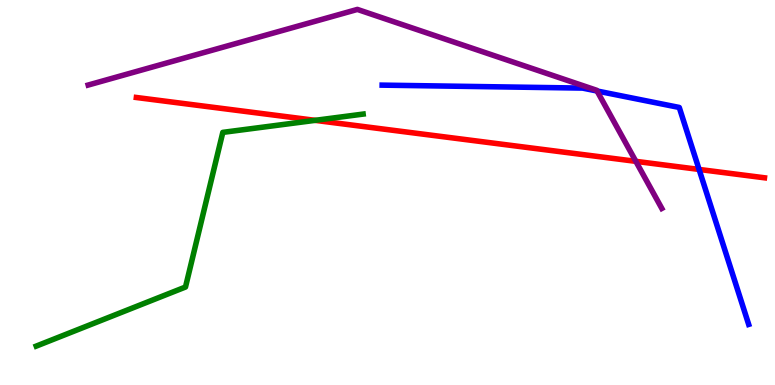[{'lines': ['blue', 'red'], 'intersections': [{'x': 9.02, 'y': 5.6}]}, {'lines': ['green', 'red'], 'intersections': [{'x': 4.07, 'y': 6.87}]}, {'lines': ['purple', 'red'], 'intersections': [{'x': 8.2, 'y': 5.81}]}, {'lines': ['blue', 'green'], 'intersections': []}, {'lines': ['blue', 'purple'], 'intersections': [{'x': 7.7, 'y': 7.64}]}, {'lines': ['green', 'purple'], 'intersections': []}]